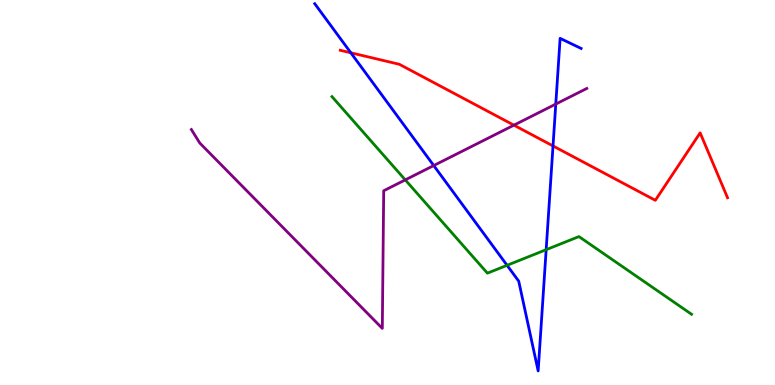[{'lines': ['blue', 'red'], 'intersections': [{'x': 4.53, 'y': 8.63}, {'x': 7.14, 'y': 6.21}]}, {'lines': ['green', 'red'], 'intersections': []}, {'lines': ['purple', 'red'], 'intersections': [{'x': 6.63, 'y': 6.75}]}, {'lines': ['blue', 'green'], 'intersections': [{'x': 6.54, 'y': 3.11}, {'x': 7.05, 'y': 3.51}]}, {'lines': ['blue', 'purple'], 'intersections': [{'x': 5.6, 'y': 5.7}, {'x': 7.17, 'y': 7.3}]}, {'lines': ['green', 'purple'], 'intersections': [{'x': 5.23, 'y': 5.33}]}]